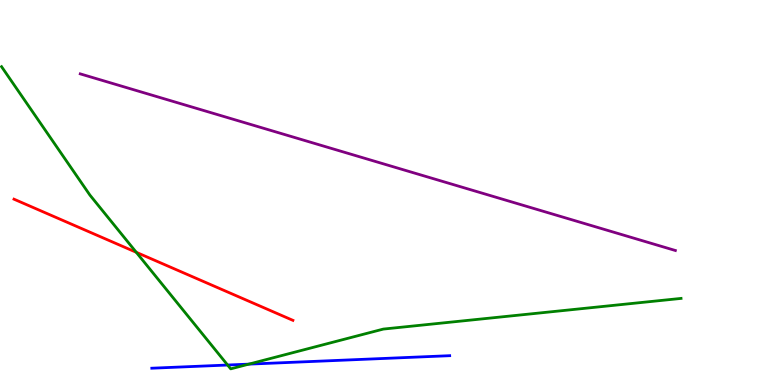[{'lines': ['blue', 'red'], 'intersections': []}, {'lines': ['green', 'red'], 'intersections': [{'x': 1.76, 'y': 3.45}]}, {'lines': ['purple', 'red'], 'intersections': []}, {'lines': ['blue', 'green'], 'intersections': [{'x': 2.94, 'y': 0.519}, {'x': 3.21, 'y': 0.542}]}, {'lines': ['blue', 'purple'], 'intersections': []}, {'lines': ['green', 'purple'], 'intersections': []}]